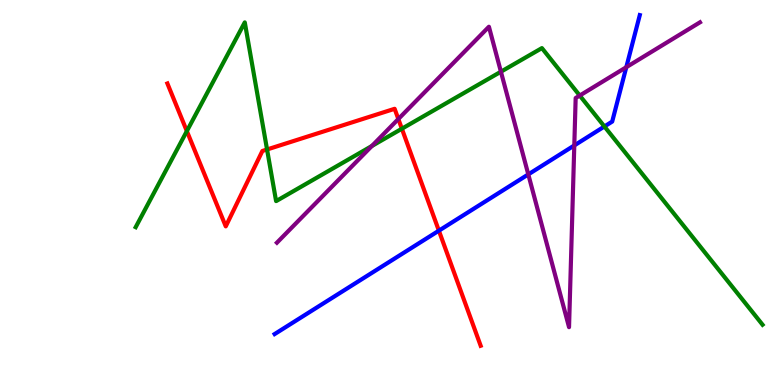[{'lines': ['blue', 'red'], 'intersections': [{'x': 5.66, 'y': 4.01}]}, {'lines': ['green', 'red'], 'intersections': [{'x': 2.41, 'y': 6.59}, {'x': 3.45, 'y': 6.12}, {'x': 5.19, 'y': 6.66}]}, {'lines': ['purple', 'red'], 'intersections': [{'x': 5.14, 'y': 6.91}]}, {'lines': ['blue', 'green'], 'intersections': [{'x': 7.8, 'y': 6.71}]}, {'lines': ['blue', 'purple'], 'intersections': [{'x': 6.82, 'y': 5.47}, {'x': 7.41, 'y': 6.22}, {'x': 8.08, 'y': 8.25}]}, {'lines': ['green', 'purple'], 'intersections': [{'x': 4.8, 'y': 6.21}, {'x': 6.46, 'y': 8.14}, {'x': 7.48, 'y': 7.52}]}]